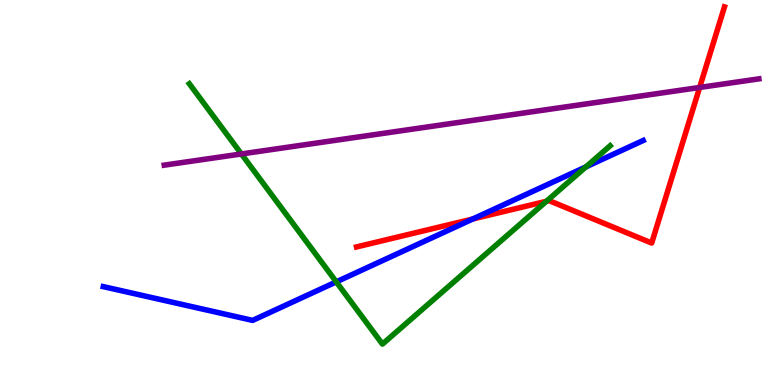[{'lines': ['blue', 'red'], 'intersections': [{'x': 6.1, 'y': 4.31}]}, {'lines': ['green', 'red'], 'intersections': [{'x': 7.05, 'y': 4.77}]}, {'lines': ['purple', 'red'], 'intersections': [{'x': 9.03, 'y': 7.73}]}, {'lines': ['blue', 'green'], 'intersections': [{'x': 4.34, 'y': 2.68}, {'x': 7.56, 'y': 5.67}]}, {'lines': ['blue', 'purple'], 'intersections': []}, {'lines': ['green', 'purple'], 'intersections': [{'x': 3.11, 'y': 6.0}]}]